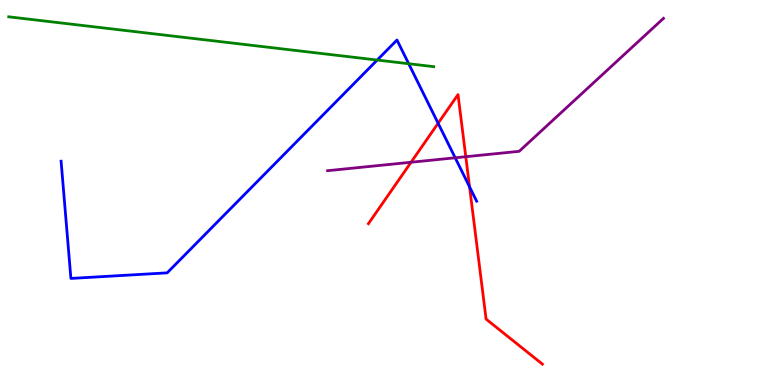[{'lines': ['blue', 'red'], 'intersections': [{'x': 5.65, 'y': 6.8}, {'x': 6.06, 'y': 5.15}]}, {'lines': ['green', 'red'], 'intersections': []}, {'lines': ['purple', 'red'], 'intersections': [{'x': 5.3, 'y': 5.79}, {'x': 6.01, 'y': 5.93}]}, {'lines': ['blue', 'green'], 'intersections': [{'x': 4.87, 'y': 8.44}, {'x': 5.27, 'y': 8.34}]}, {'lines': ['blue', 'purple'], 'intersections': [{'x': 5.87, 'y': 5.9}]}, {'lines': ['green', 'purple'], 'intersections': []}]